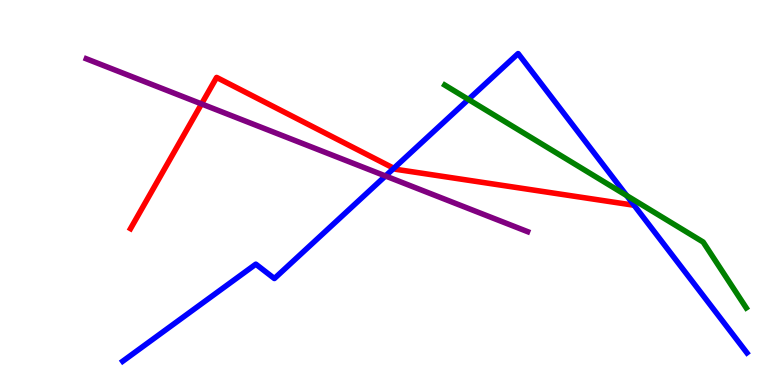[{'lines': ['blue', 'red'], 'intersections': [{'x': 5.08, 'y': 5.63}]}, {'lines': ['green', 'red'], 'intersections': []}, {'lines': ['purple', 'red'], 'intersections': [{'x': 2.6, 'y': 7.3}]}, {'lines': ['blue', 'green'], 'intersections': [{'x': 6.04, 'y': 7.42}, {'x': 8.09, 'y': 4.92}]}, {'lines': ['blue', 'purple'], 'intersections': [{'x': 4.97, 'y': 5.43}]}, {'lines': ['green', 'purple'], 'intersections': []}]